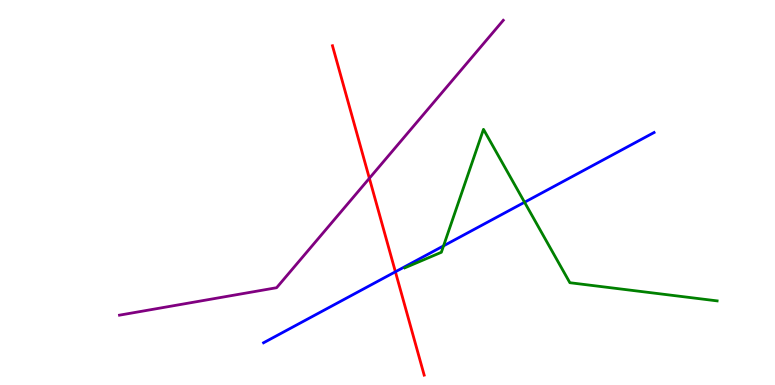[{'lines': ['blue', 'red'], 'intersections': [{'x': 5.1, 'y': 2.94}]}, {'lines': ['green', 'red'], 'intersections': []}, {'lines': ['purple', 'red'], 'intersections': [{'x': 4.77, 'y': 5.37}]}, {'lines': ['blue', 'green'], 'intersections': [{'x': 5.72, 'y': 3.61}, {'x': 6.77, 'y': 4.75}]}, {'lines': ['blue', 'purple'], 'intersections': []}, {'lines': ['green', 'purple'], 'intersections': []}]